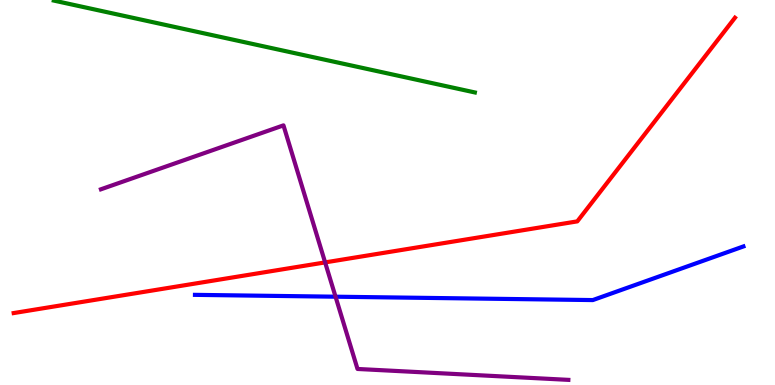[{'lines': ['blue', 'red'], 'intersections': []}, {'lines': ['green', 'red'], 'intersections': []}, {'lines': ['purple', 'red'], 'intersections': [{'x': 4.2, 'y': 3.18}]}, {'lines': ['blue', 'green'], 'intersections': []}, {'lines': ['blue', 'purple'], 'intersections': [{'x': 4.33, 'y': 2.29}]}, {'lines': ['green', 'purple'], 'intersections': []}]